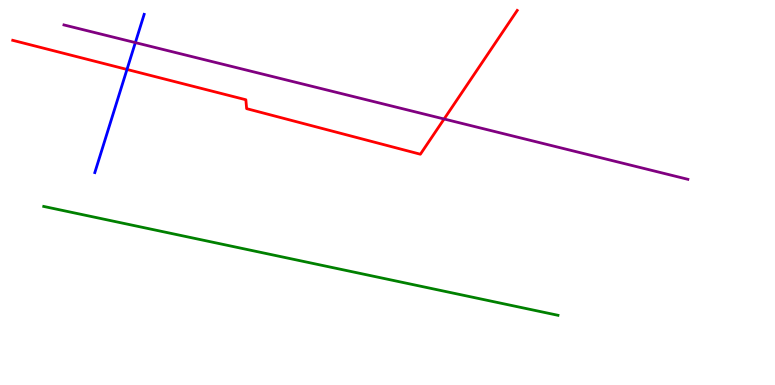[{'lines': ['blue', 'red'], 'intersections': [{'x': 1.64, 'y': 8.2}]}, {'lines': ['green', 'red'], 'intersections': []}, {'lines': ['purple', 'red'], 'intersections': [{'x': 5.73, 'y': 6.91}]}, {'lines': ['blue', 'green'], 'intersections': []}, {'lines': ['blue', 'purple'], 'intersections': [{'x': 1.75, 'y': 8.89}]}, {'lines': ['green', 'purple'], 'intersections': []}]